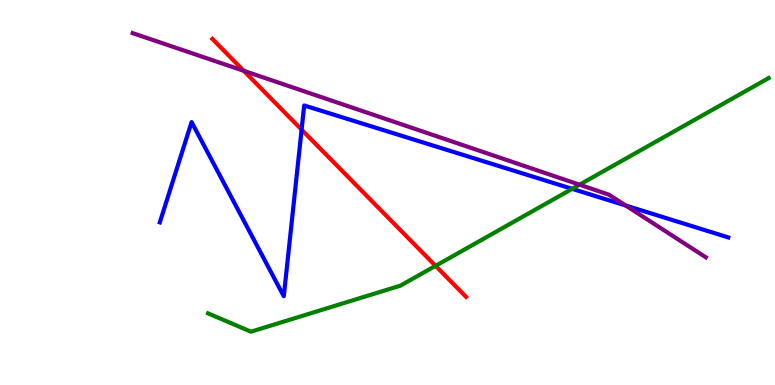[{'lines': ['blue', 'red'], 'intersections': [{'x': 3.89, 'y': 6.63}]}, {'lines': ['green', 'red'], 'intersections': [{'x': 5.62, 'y': 3.09}]}, {'lines': ['purple', 'red'], 'intersections': [{'x': 3.14, 'y': 8.16}]}, {'lines': ['blue', 'green'], 'intersections': [{'x': 7.38, 'y': 5.09}]}, {'lines': ['blue', 'purple'], 'intersections': [{'x': 8.07, 'y': 4.66}]}, {'lines': ['green', 'purple'], 'intersections': [{'x': 7.48, 'y': 5.2}]}]